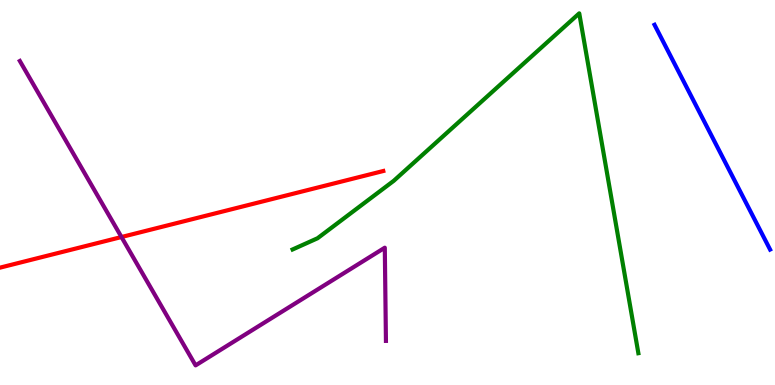[{'lines': ['blue', 'red'], 'intersections': []}, {'lines': ['green', 'red'], 'intersections': []}, {'lines': ['purple', 'red'], 'intersections': [{'x': 1.57, 'y': 3.84}]}, {'lines': ['blue', 'green'], 'intersections': []}, {'lines': ['blue', 'purple'], 'intersections': []}, {'lines': ['green', 'purple'], 'intersections': []}]